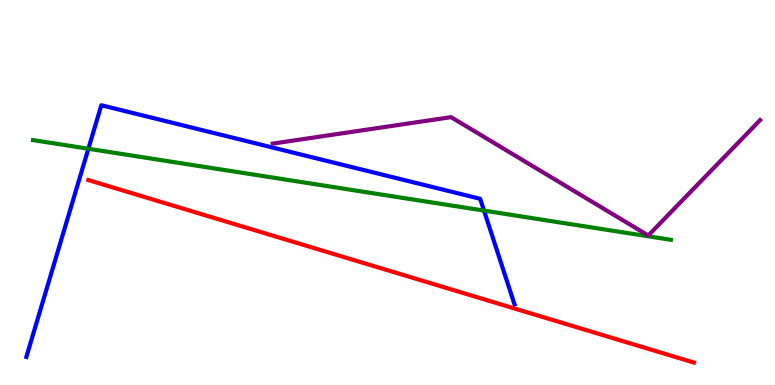[{'lines': ['blue', 'red'], 'intersections': []}, {'lines': ['green', 'red'], 'intersections': []}, {'lines': ['purple', 'red'], 'intersections': []}, {'lines': ['blue', 'green'], 'intersections': [{'x': 1.14, 'y': 6.14}, {'x': 6.25, 'y': 4.53}]}, {'lines': ['blue', 'purple'], 'intersections': []}, {'lines': ['green', 'purple'], 'intersections': []}]